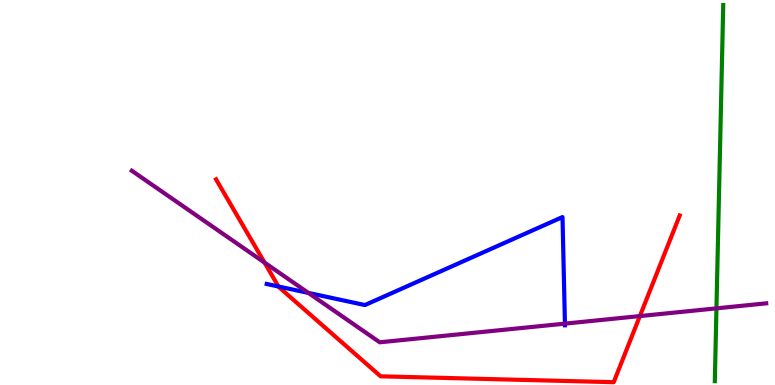[{'lines': ['blue', 'red'], 'intersections': [{'x': 3.59, 'y': 2.56}]}, {'lines': ['green', 'red'], 'intersections': []}, {'lines': ['purple', 'red'], 'intersections': [{'x': 3.41, 'y': 3.18}, {'x': 8.26, 'y': 1.79}]}, {'lines': ['blue', 'green'], 'intersections': []}, {'lines': ['blue', 'purple'], 'intersections': [{'x': 3.98, 'y': 2.39}, {'x': 7.29, 'y': 1.59}]}, {'lines': ['green', 'purple'], 'intersections': [{'x': 9.24, 'y': 1.99}]}]